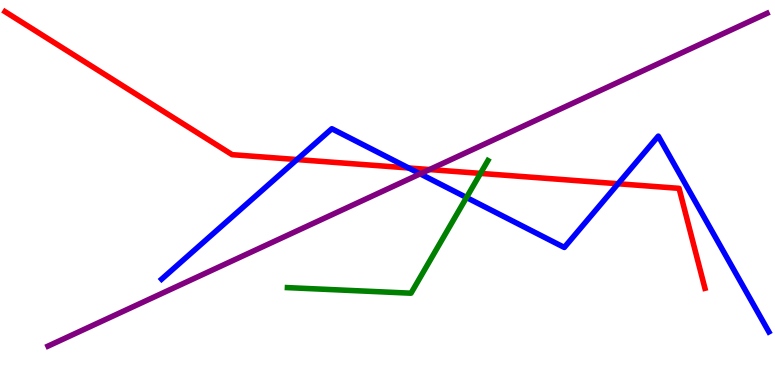[{'lines': ['blue', 'red'], 'intersections': [{'x': 3.83, 'y': 5.86}, {'x': 5.27, 'y': 5.64}, {'x': 7.98, 'y': 5.23}]}, {'lines': ['green', 'red'], 'intersections': [{'x': 6.2, 'y': 5.5}]}, {'lines': ['purple', 'red'], 'intersections': [{'x': 5.54, 'y': 5.6}]}, {'lines': ['blue', 'green'], 'intersections': [{'x': 6.02, 'y': 4.87}]}, {'lines': ['blue', 'purple'], 'intersections': [{'x': 5.42, 'y': 5.48}]}, {'lines': ['green', 'purple'], 'intersections': []}]